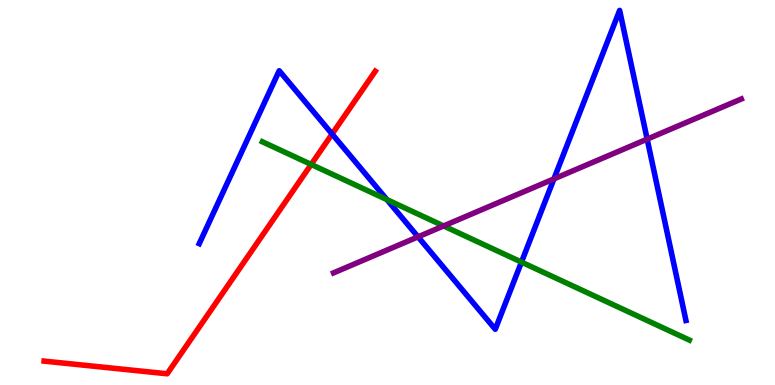[{'lines': ['blue', 'red'], 'intersections': [{'x': 4.29, 'y': 6.52}]}, {'lines': ['green', 'red'], 'intersections': [{'x': 4.01, 'y': 5.73}]}, {'lines': ['purple', 'red'], 'intersections': []}, {'lines': ['blue', 'green'], 'intersections': [{'x': 4.99, 'y': 4.81}, {'x': 6.73, 'y': 3.19}]}, {'lines': ['blue', 'purple'], 'intersections': [{'x': 5.39, 'y': 3.85}, {'x': 7.15, 'y': 5.35}, {'x': 8.35, 'y': 6.39}]}, {'lines': ['green', 'purple'], 'intersections': [{'x': 5.72, 'y': 4.13}]}]